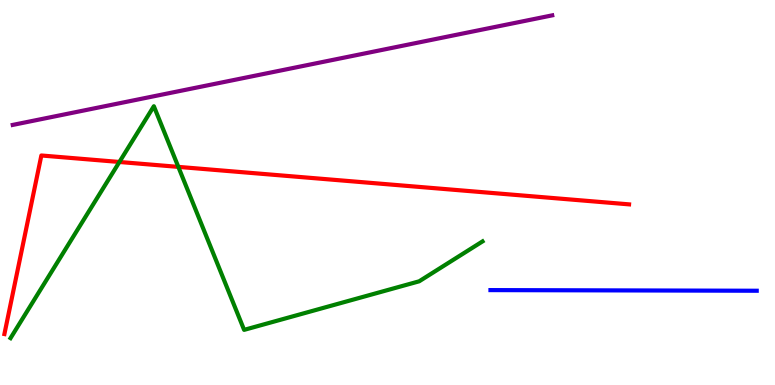[{'lines': ['blue', 'red'], 'intersections': []}, {'lines': ['green', 'red'], 'intersections': [{'x': 1.54, 'y': 5.79}, {'x': 2.3, 'y': 5.67}]}, {'lines': ['purple', 'red'], 'intersections': []}, {'lines': ['blue', 'green'], 'intersections': []}, {'lines': ['blue', 'purple'], 'intersections': []}, {'lines': ['green', 'purple'], 'intersections': []}]